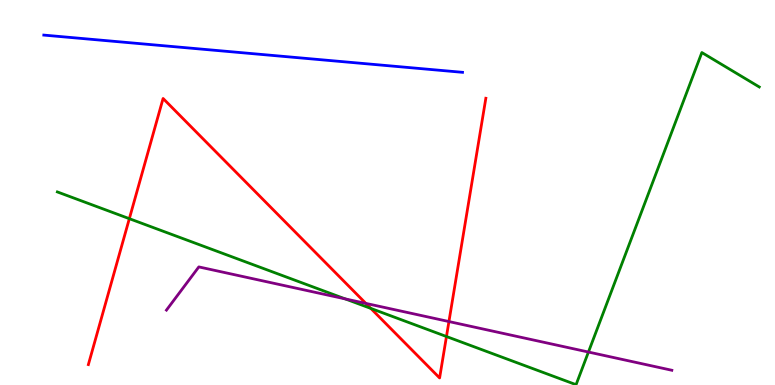[{'lines': ['blue', 'red'], 'intersections': []}, {'lines': ['green', 'red'], 'intersections': [{'x': 1.67, 'y': 4.32}, {'x': 4.78, 'y': 1.99}, {'x': 5.76, 'y': 1.26}]}, {'lines': ['purple', 'red'], 'intersections': [{'x': 4.72, 'y': 2.12}, {'x': 5.79, 'y': 1.65}]}, {'lines': ['blue', 'green'], 'intersections': []}, {'lines': ['blue', 'purple'], 'intersections': []}, {'lines': ['green', 'purple'], 'intersections': [{'x': 4.45, 'y': 2.24}, {'x': 7.59, 'y': 0.856}]}]